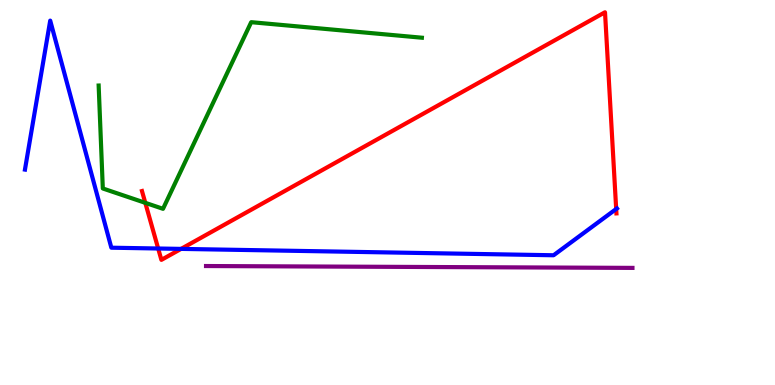[{'lines': ['blue', 'red'], 'intersections': [{'x': 2.04, 'y': 3.55}, {'x': 2.34, 'y': 3.54}, {'x': 7.95, 'y': 4.57}]}, {'lines': ['green', 'red'], 'intersections': [{'x': 1.87, 'y': 4.73}]}, {'lines': ['purple', 'red'], 'intersections': []}, {'lines': ['blue', 'green'], 'intersections': []}, {'lines': ['blue', 'purple'], 'intersections': []}, {'lines': ['green', 'purple'], 'intersections': []}]